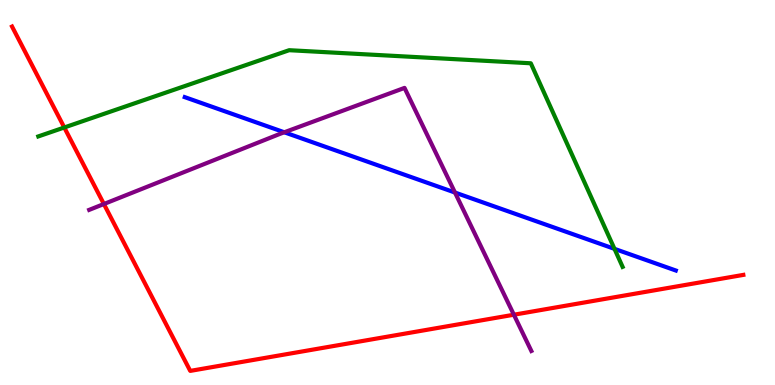[{'lines': ['blue', 'red'], 'intersections': []}, {'lines': ['green', 'red'], 'intersections': [{'x': 0.829, 'y': 6.69}]}, {'lines': ['purple', 'red'], 'intersections': [{'x': 1.34, 'y': 4.7}, {'x': 6.63, 'y': 1.83}]}, {'lines': ['blue', 'green'], 'intersections': [{'x': 7.93, 'y': 3.54}]}, {'lines': ['blue', 'purple'], 'intersections': [{'x': 3.67, 'y': 6.56}, {'x': 5.87, 'y': 5.0}]}, {'lines': ['green', 'purple'], 'intersections': []}]